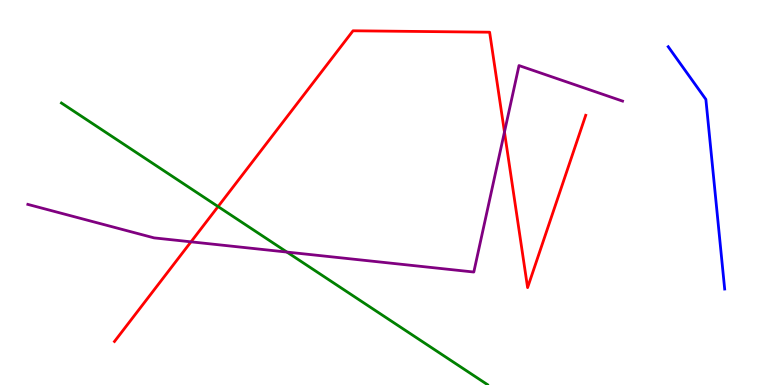[{'lines': ['blue', 'red'], 'intersections': []}, {'lines': ['green', 'red'], 'intersections': [{'x': 2.81, 'y': 4.63}]}, {'lines': ['purple', 'red'], 'intersections': [{'x': 2.46, 'y': 3.72}, {'x': 6.51, 'y': 6.57}]}, {'lines': ['blue', 'green'], 'intersections': []}, {'lines': ['blue', 'purple'], 'intersections': []}, {'lines': ['green', 'purple'], 'intersections': [{'x': 3.7, 'y': 3.45}]}]